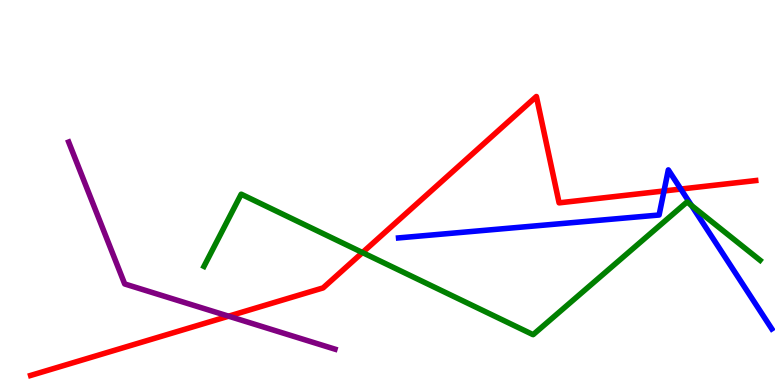[{'lines': ['blue', 'red'], 'intersections': [{'x': 8.57, 'y': 5.04}, {'x': 8.78, 'y': 5.09}]}, {'lines': ['green', 'red'], 'intersections': [{'x': 4.68, 'y': 3.44}]}, {'lines': ['purple', 'red'], 'intersections': [{'x': 2.95, 'y': 1.79}]}, {'lines': ['blue', 'green'], 'intersections': [{'x': 8.92, 'y': 4.66}]}, {'lines': ['blue', 'purple'], 'intersections': []}, {'lines': ['green', 'purple'], 'intersections': []}]